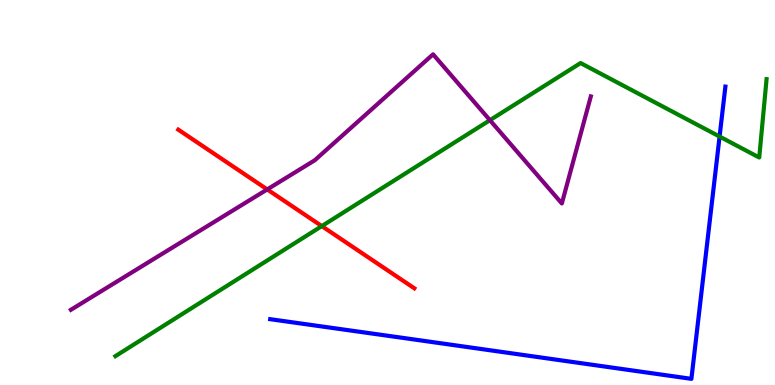[{'lines': ['blue', 'red'], 'intersections': []}, {'lines': ['green', 'red'], 'intersections': [{'x': 4.15, 'y': 4.13}]}, {'lines': ['purple', 'red'], 'intersections': [{'x': 3.45, 'y': 5.08}]}, {'lines': ['blue', 'green'], 'intersections': [{'x': 9.28, 'y': 6.45}]}, {'lines': ['blue', 'purple'], 'intersections': []}, {'lines': ['green', 'purple'], 'intersections': [{'x': 6.32, 'y': 6.88}]}]